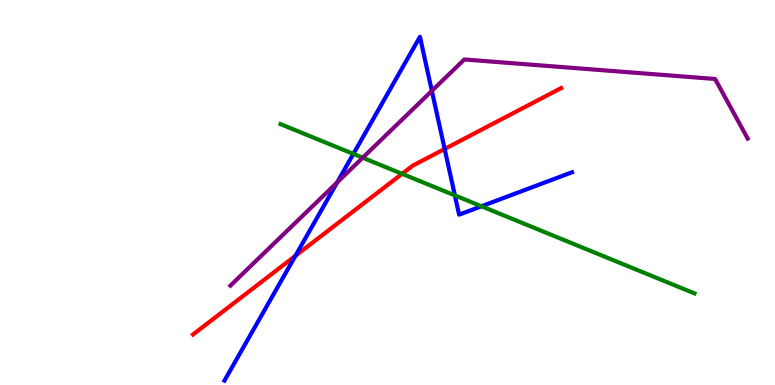[{'lines': ['blue', 'red'], 'intersections': [{'x': 3.81, 'y': 3.36}, {'x': 5.74, 'y': 6.13}]}, {'lines': ['green', 'red'], 'intersections': [{'x': 5.19, 'y': 5.49}]}, {'lines': ['purple', 'red'], 'intersections': []}, {'lines': ['blue', 'green'], 'intersections': [{'x': 4.56, 'y': 6.0}, {'x': 5.87, 'y': 4.92}, {'x': 6.21, 'y': 4.64}]}, {'lines': ['blue', 'purple'], 'intersections': [{'x': 4.35, 'y': 5.26}, {'x': 5.57, 'y': 7.64}]}, {'lines': ['green', 'purple'], 'intersections': [{'x': 4.68, 'y': 5.9}]}]